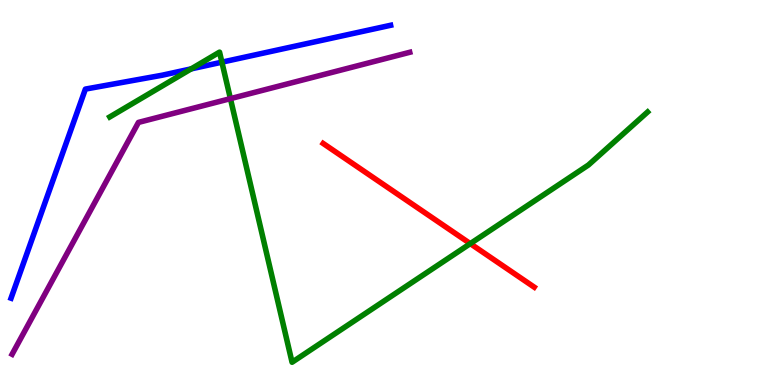[{'lines': ['blue', 'red'], 'intersections': []}, {'lines': ['green', 'red'], 'intersections': [{'x': 6.07, 'y': 3.67}]}, {'lines': ['purple', 'red'], 'intersections': []}, {'lines': ['blue', 'green'], 'intersections': [{'x': 2.47, 'y': 8.21}, {'x': 2.86, 'y': 8.39}]}, {'lines': ['blue', 'purple'], 'intersections': []}, {'lines': ['green', 'purple'], 'intersections': [{'x': 2.97, 'y': 7.44}]}]